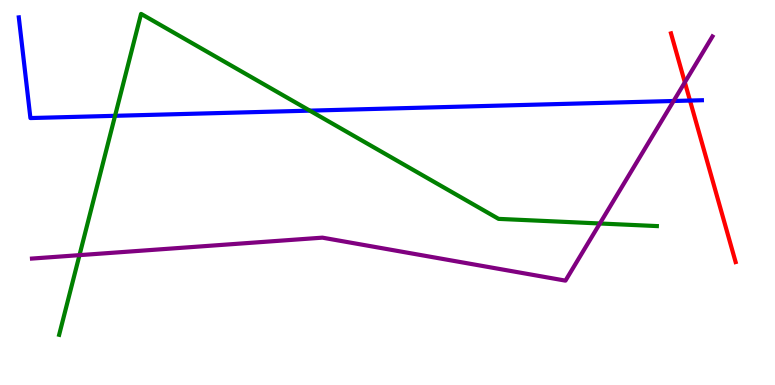[{'lines': ['blue', 'red'], 'intersections': [{'x': 8.9, 'y': 7.39}]}, {'lines': ['green', 'red'], 'intersections': []}, {'lines': ['purple', 'red'], 'intersections': [{'x': 8.84, 'y': 7.86}]}, {'lines': ['blue', 'green'], 'intersections': [{'x': 1.48, 'y': 6.99}, {'x': 4.0, 'y': 7.13}]}, {'lines': ['blue', 'purple'], 'intersections': [{'x': 8.69, 'y': 7.38}]}, {'lines': ['green', 'purple'], 'intersections': [{'x': 1.03, 'y': 3.37}, {'x': 7.74, 'y': 4.2}]}]